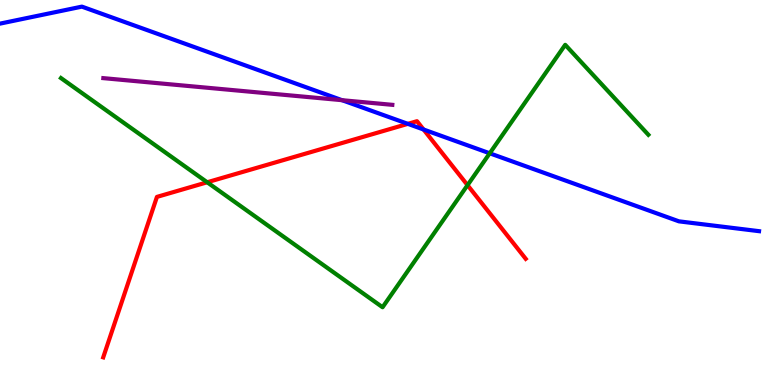[{'lines': ['blue', 'red'], 'intersections': [{'x': 5.26, 'y': 6.78}, {'x': 5.47, 'y': 6.64}]}, {'lines': ['green', 'red'], 'intersections': [{'x': 2.67, 'y': 5.27}, {'x': 6.03, 'y': 5.19}]}, {'lines': ['purple', 'red'], 'intersections': []}, {'lines': ['blue', 'green'], 'intersections': [{'x': 6.32, 'y': 6.02}]}, {'lines': ['blue', 'purple'], 'intersections': [{'x': 4.41, 'y': 7.4}]}, {'lines': ['green', 'purple'], 'intersections': []}]